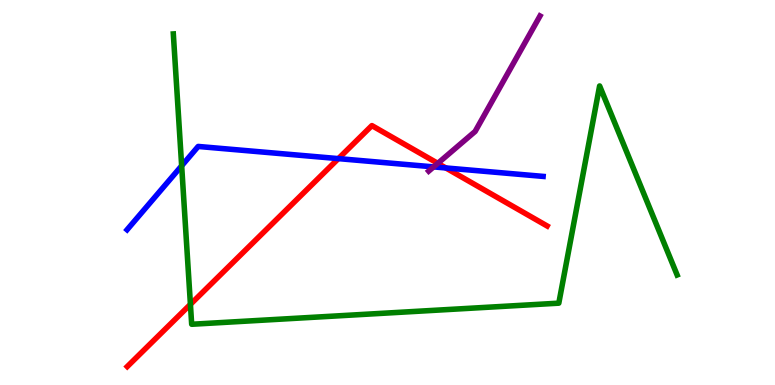[{'lines': ['blue', 'red'], 'intersections': [{'x': 4.37, 'y': 5.88}, {'x': 5.75, 'y': 5.64}]}, {'lines': ['green', 'red'], 'intersections': [{'x': 2.46, 'y': 2.09}]}, {'lines': ['purple', 'red'], 'intersections': [{'x': 5.65, 'y': 5.76}]}, {'lines': ['blue', 'green'], 'intersections': [{'x': 2.34, 'y': 5.69}]}, {'lines': ['blue', 'purple'], 'intersections': [{'x': 5.6, 'y': 5.67}]}, {'lines': ['green', 'purple'], 'intersections': []}]